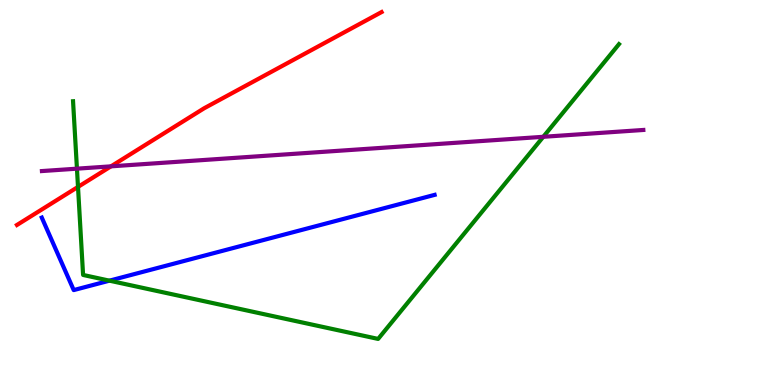[{'lines': ['blue', 'red'], 'intersections': []}, {'lines': ['green', 'red'], 'intersections': [{'x': 1.01, 'y': 5.15}]}, {'lines': ['purple', 'red'], 'intersections': [{'x': 1.43, 'y': 5.68}]}, {'lines': ['blue', 'green'], 'intersections': [{'x': 1.41, 'y': 2.71}]}, {'lines': ['blue', 'purple'], 'intersections': []}, {'lines': ['green', 'purple'], 'intersections': [{'x': 0.993, 'y': 5.62}, {'x': 7.01, 'y': 6.45}]}]